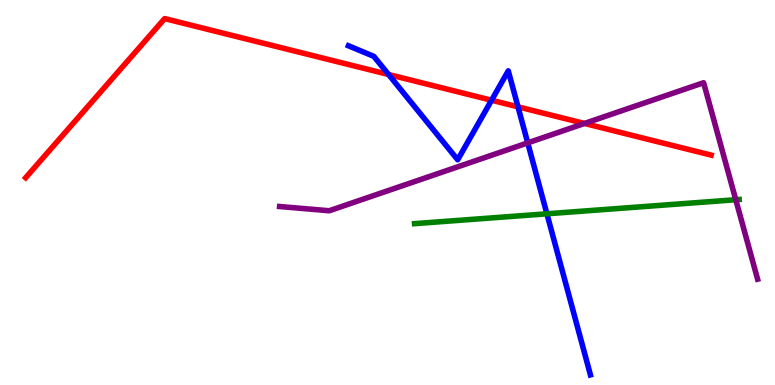[{'lines': ['blue', 'red'], 'intersections': [{'x': 5.01, 'y': 8.06}, {'x': 6.34, 'y': 7.4}, {'x': 6.68, 'y': 7.22}]}, {'lines': ['green', 'red'], 'intersections': []}, {'lines': ['purple', 'red'], 'intersections': [{'x': 7.54, 'y': 6.79}]}, {'lines': ['blue', 'green'], 'intersections': [{'x': 7.06, 'y': 4.45}]}, {'lines': ['blue', 'purple'], 'intersections': [{'x': 6.81, 'y': 6.29}]}, {'lines': ['green', 'purple'], 'intersections': [{'x': 9.49, 'y': 4.81}]}]